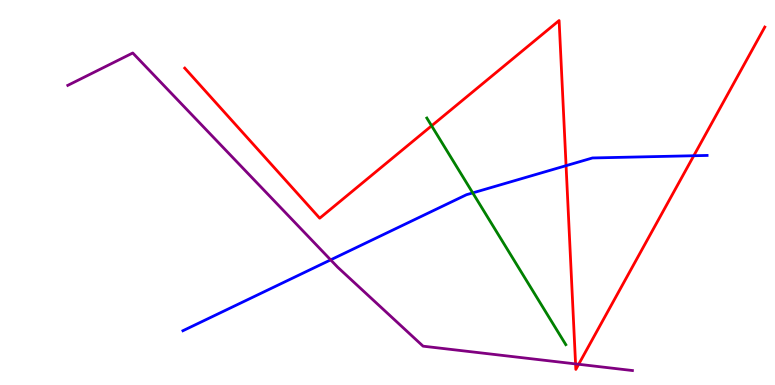[{'lines': ['blue', 'red'], 'intersections': [{'x': 7.3, 'y': 5.7}, {'x': 8.95, 'y': 5.95}]}, {'lines': ['green', 'red'], 'intersections': [{'x': 5.57, 'y': 6.73}]}, {'lines': ['purple', 'red'], 'intersections': [{'x': 7.43, 'y': 0.548}, {'x': 7.47, 'y': 0.538}]}, {'lines': ['blue', 'green'], 'intersections': [{'x': 6.1, 'y': 4.99}]}, {'lines': ['blue', 'purple'], 'intersections': [{'x': 4.27, 'y': 3.25}]}, {'lines': ['green', 'purple'], 'intersections': []}]